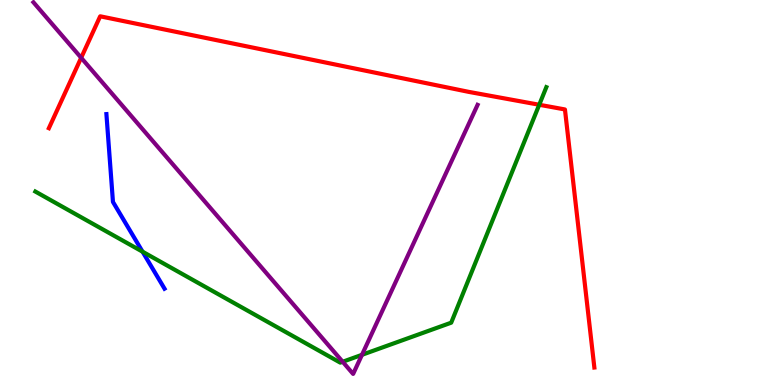[{'lines': ['blue', 'red'], 'intersections': []}, {'lines': ['green', 'red'], 'intersections': [{'x': 6.96, 'y': 7.28}]}, {'lines': ['purple', 'red'], 'intersections': [{'x': 1.05, 'y': 8.5}]}, {'lines': ['blue', 'green'], 'intersections': [{'x': 1.84, 'y': 3.46}]}, {'lines': ['blue', 'purple'], 'intersections': []}, {'lines': ['green', 'purple'], 'intersections': [{'x': 4.42, 'y': 0.603}, {'x': 4.67, 'y': 0.784}]}]